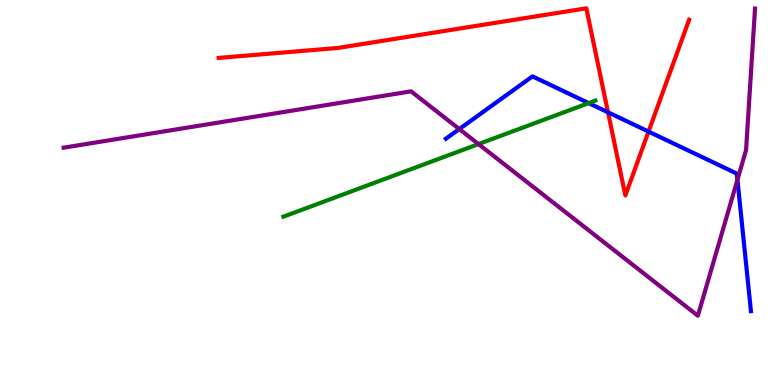[{'lines': ['blue', 'red'], 'intersections': [{'x': 7.85, 'y': 7.08}, {'x': 8.37, 'y': 6.58}]}, {'lines': ['green', 'red'], 'intersections': []}, {'lines': ['purple', 'red'], 'intersections': []}, {'lines': ['blue', 'green'], 'intersections': [{'x': 7.6, 'y': 7.32}]}, {'lines': ['blue', 'purple'], 'intersections': [{'x': 5.93, 'y': 6.65}, {'x': 9.52, 'y': 5.33}]}, {'lines': ['green', 'purple'], 'intersections': [{'x': 6.17, 'y': 6.26}]}]